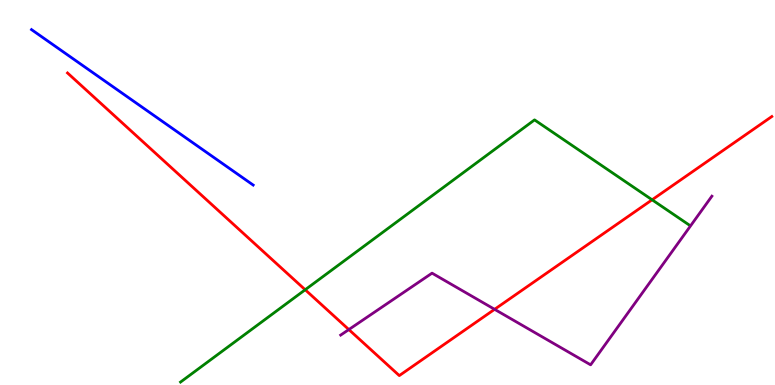[{'lines': ['blue', 'red'], 'intersections': []}, {'lines': ['green', 'red'], 'intersections': [{'x': 3.94, 'y': 2.47}, {'x': 8.41, 'y': 4.81}]}, {'lines': ['purple', 'red'], 'intersections': [{'x': 4.5, 'y': 1.44}, {'x': 6.38, 'y': 1.97}]}, {'lines': ['blue', 'green'], 'intersections': []}, {'lines': ['blue', 'purple'], 'intersections': []}, {'lines': ['green', 'purple'], 'intersections': []}]